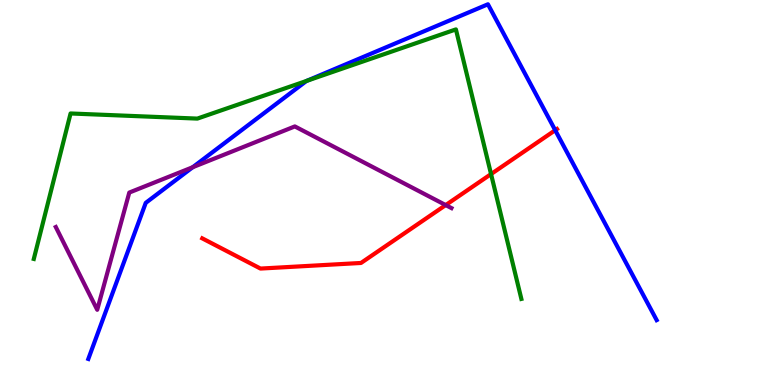[{'lines': ['blue', 'red'], 'intersections': [{'x': 7.16, 'y': 6.62}]}, {'lines': ['green', 'red'], 'intersections': [{'x': 6.34, 'y': 5.48}]}, {'lines': ['purple', 'red'], 'intersections': [{'x': 5.75, 'y': 4.67}]}, {'lines': ['blue', 'green'], 'intersections': [{'x': 3.95, 'y': 7.9}]}, {'lines': ['blue', 'purple'], 'intersections': [{'x': 2.49, 'y': 5.66}]}, {'lines': ['green', 'purple'], 'intersections': []}]